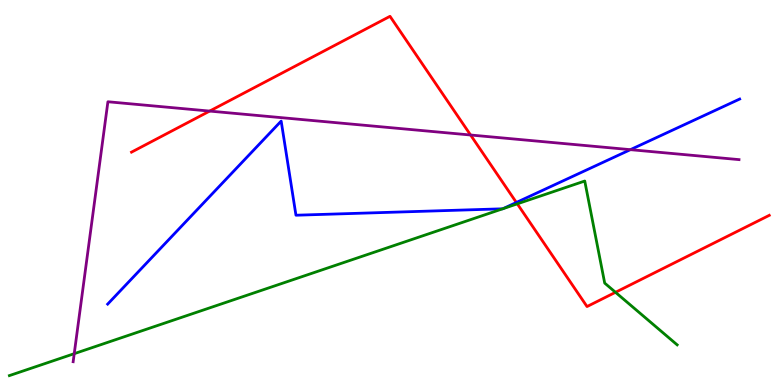[{'lines': ['blue', 'red'], 'intersections': [{'x': 6.66, 'y': 4.74}]}, {'lines': ['green', 'red'], 'intersections': [{'x': 6.67, 'y': 4.71}, {'x': 7.94, 'y': 2.41}]}, {'lines': ['purple', 'red'], 'intersections': [{'x': 2.71, 'y': 7.11}, {'x': 6.07, 'y': 6.49}]}, {'lines': ['blue', 'green'], 'intersections': [{'x': 6.49, 'y': 4.58}, {'x': 6.49, 'y': 4.58}]}, {'lines': ['blue', 'purple'], 'intersections': [{'x': 8.13, 'y': 6.11}]}, {'lines': ['green', 'purple'], 'intersections': [{'x': 0.958, 'y': 0.814}]}]